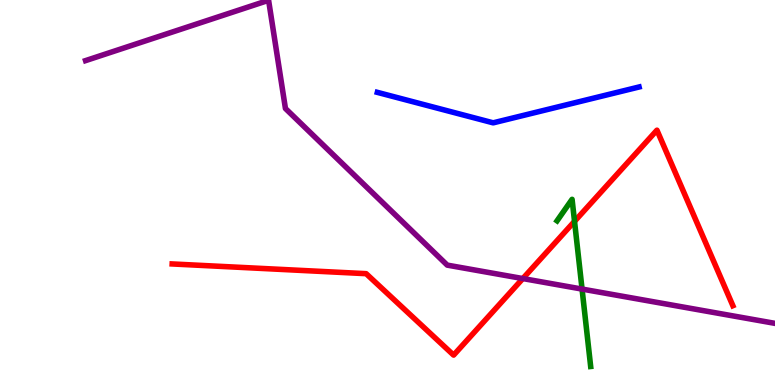[{'lines': ['blue', 'red'], 'intersections': []}, {'lines': ['green', 'red'], 'intersections': [{'x': 7.41, 'y': 4.25}]}, {'lines': ['purple', 'red'], 'intersections': [{'x': 6.75, 'y': 2.76}]}, {'lines': ['blue', 'green'], 'intersections': []}, {'lines': ['blue', 'purple'], 'intersections': []}, {'lines': ['green', 'purple'], 'intersections': [{'x': 7.51, 'y': 2.49}]}]